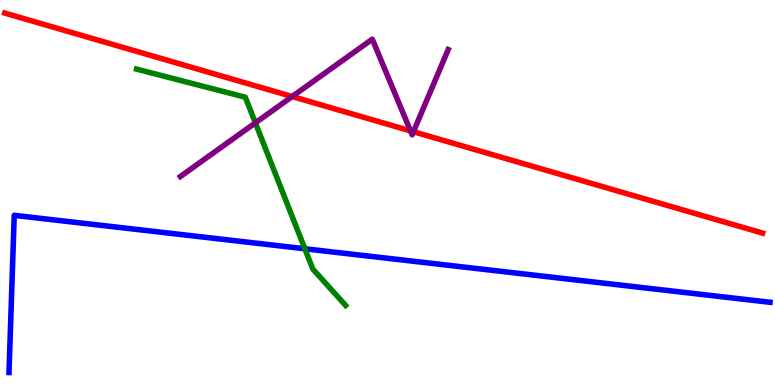[{'lines': ['blue', 'red'], 'intersections': []}, {'lines': ['green', 'red'], 'intersections': []}, {'lines': ['purple', 'red'], 'intersections': [{'x': 3.77, 'y': 7.49}, {'x': 5.3, 'y': 6.6}, {'x': 5.33, 'y': 6.58}]}, {'lines': ['blue', 'green'], 'intersections': [{'x': 3.93, 'y': 3.54}]}, {'lines': ['blue', 'purple'], 'intersections': []}, {'lines': ['green', 'purple'], 'intersections': [{'x': 3.3, 'y': 6.81}]}]